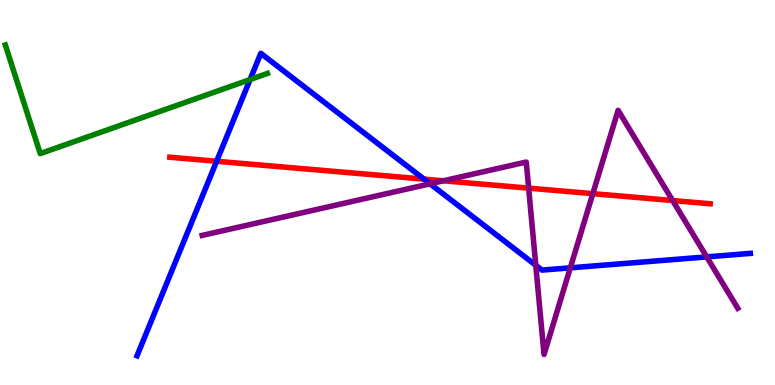[{'lines': ['blue', 'red'], 'intersections': [{'x': 2.8, 'y': 5.81}, {'x': 5.47, 'y': 5.35}]}, {'lines': ['green', 'red'], 'intersections': []}, {'lines': ['purple', 'red'], 'intersections': [{'x': 5.72, 'y': 5.3}, {'x': 6.82, 'y': 5.11}, {'x': 7.65, 'y': 4.97}, {'x': 8.68, 'y': 4.79}]}, {'lines': ['blue', 'green'], 'intersections': [{'x': 3.23, 'y': 7.93}]}, {'lines': ['blue', 'purple'], 'intersections': [{'x': 5.55, 'y': 5.23}, {'x': 6.91, 'y': 3.11}, {'x': 7.36, 'y': 3.04}, {'x': 9.12, 'y': 3.33}]}, {'lines': ['green', 'purple'], 'intersections': []}]